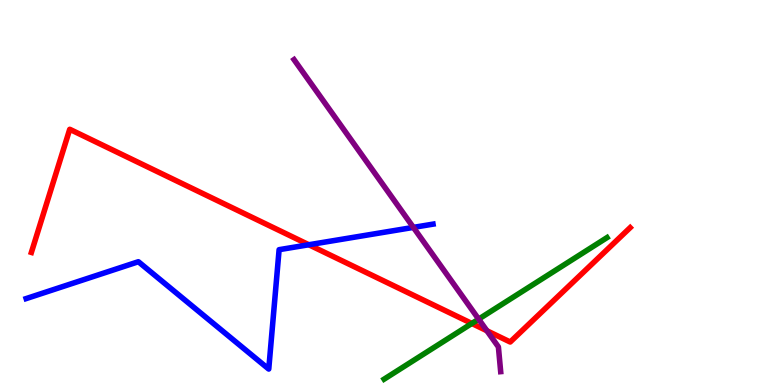[{'lines': ['blue', 'red'], 'intersections': [{'x': 3.98, 'y': 3.64}]}, {'lines': ['green', 'red'], 'intersections': [{'x': 6.09, 'y': 1.6}]}, {'lines': ['purple', 'red'], 'intersections': [{'x': 6.28, 'y': 1.41}]}, {'lines': ['blue', 'green'], 'intersections': []}, {'lines': ['blue', 'purple'], 'intersections': [{'x': 5.33, 'y': 4.09}]}, {'lines': ['green', 'purple'], 'intersections': [{'x': 6.18, 'y': 1.71}]}]